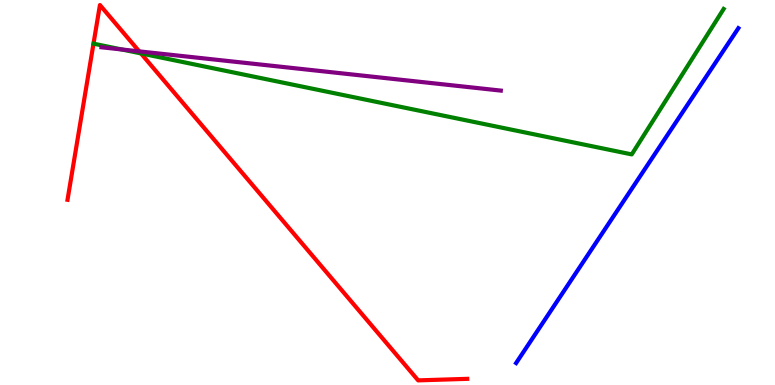[{'lines': ['blue', 'red'], 'intersections': []}, {'lines': ['green', 'red'], 'intersections': [{'x': 1.82, 'y': 8.61}]}, {'lines': ['purple', 'red'], 'intersections': [{'x': 1.8, 'y': 8.67}]}, {'lines': ['blue', 'green'], 'intersections': []}, {'lines': ['blue', 'purple'], 'intersections': []}, {'lines': ['green', 'purple'], 'intersections': [{'x': 1.57, 'y': 8.71}]}]